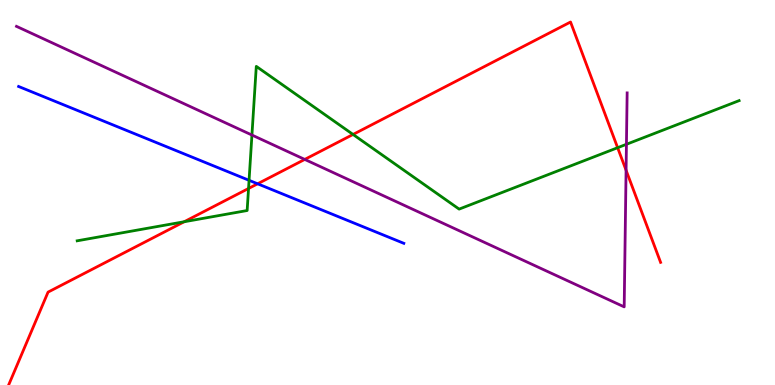[{'lines': ['blue', 'red'], 'intersections': [{'x': 3.32, 'y': 5.23}]}, {'lines': ['green', 'red'], 'intersections': [{'x': 2.38, 'y': 4.24}, {'x': 3.21, 'y': 5.1}, {'x': 4.56, 'y': 6.51}, {'x': 7.97, 'y': 6.16}]}, {'lines': ['purple', 'red'], 'intersections': [{'x': 3.93, 'y': 5.86}, {'x': 8.08, 'y': 5.58}]}, {'lines': ['blue', 'green'], 'intersections': [{'x': 3.21, 'y': 5.32}]}, {'lines': ['blue', 'purple'], 'intersections': []}, {'lines': ['green', 'purple'], 'intersections': [{'x': 3.25, 'y': 6.49}, {'x': 8.08, 'y': 6.25}]}]